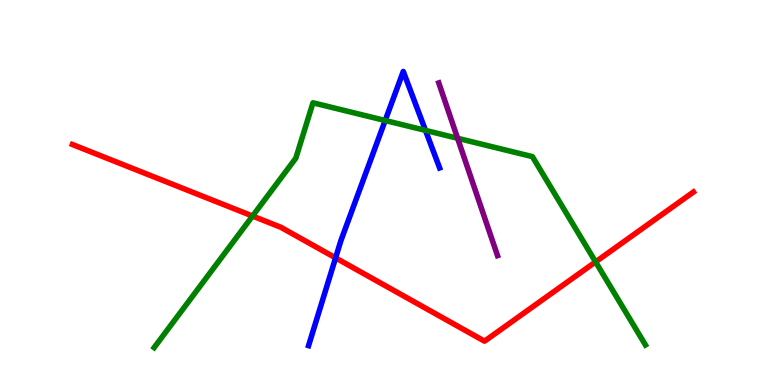[{'lines': ['blue', 'red'], 'intersections': [{'x': 4.33, 'y': 3.3}]}, {'lines': ['green', 'red'], 'intersections': [{'x': 3.26, 'y': 4.39}, {'x': 7.68, 'y': 3.2}]}, {'lines': ['purple', 'red'], 'intersections': []}, {'lines': ['blue', 'green'], 'intersections': [{'x': 4.97, 'y': 6.87}, {'x': 5.49, 'y': 6.61}]}, {'lines': ['blue', 'purple'], 'intersections': []}, {'lines': ['green', 'purple'], 'intersections': [{'x': 5.9, 'y': 6.41}]}]